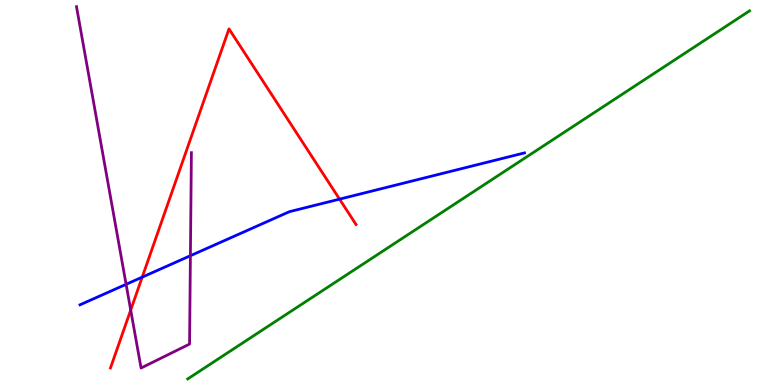[{'lines': ['blue', 'red'], 'intersections': [{'x': 1.84, 'y': 2.8}, {'x': 4.38, 'y': 4.83}]}, {'lines': ['green', 'red'], 'intersections': []}, {'lines': ['purple', 'red'], 'intersections': [{'x': 1.69, 'y': 1.95}]}, {'lines': ['blue', 'green'], 'intersections': []}, {'lines': ['blue', 'purple'], 'intersections': [{'x': 1.63, 'y': 2.62}, {'x': 2.46, 'y': 3.36}]}, {'lines': ['green', 'purple'], 'intersections': []}]